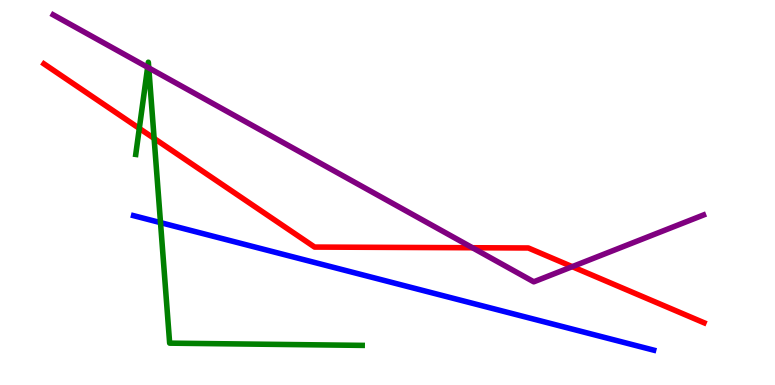[{'lines': ['blue', 'red'], 'intersections': []}, {'lines': ['green', 'red'], 'intersections': [{'x': 1.8, 'y': 6.66}, {'x': 1.99, 'y': 6.4}]}, {'lines': ['purple', 'red'], 'intersections': [{'x': 6.1, 'y': 3.57}, {'x': 7.38, 'y': 3.07}]}, {'lines': ['blue', 'green'], 'intersections': [{'x': 2.07, 'y': 4.22}]}, {'lines': ['blue', 'purple'], 'intersections': []}, {'lines': ['green', 'purple'], 'intersections': [{'x': 1.91, 'y': 8.25}, {'x': 1.92, 'y': 8.24}]}]